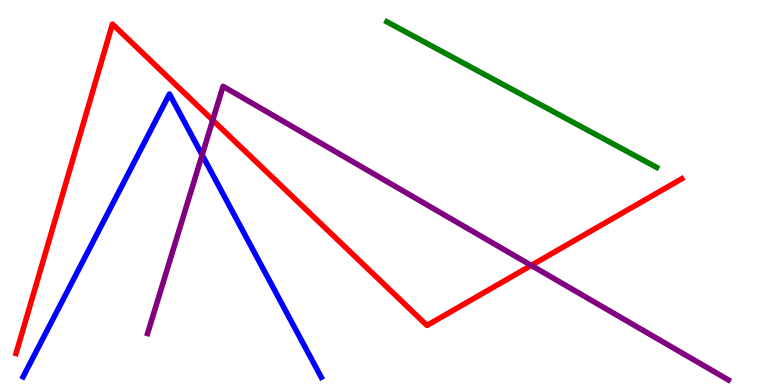[{'lines': ['blue', 'red'], 'intersections': []}, {'lines': ['green', 'red'], 'intersections': []}, {'lines': ['purple', 'red'], 'intersections': [{'x': 2.75, 'y': 6.88}, {'x': 6.85, 'y': 3.11}]}, {'lines': ['blue', 'green'], 'intersections': []}, {'lines': ['blue', 'purple'], 'intersections': [{'x': 2.61, 'y': 5.98}]}, {'lines': ['green', 'purple'], 'intersections': []}]